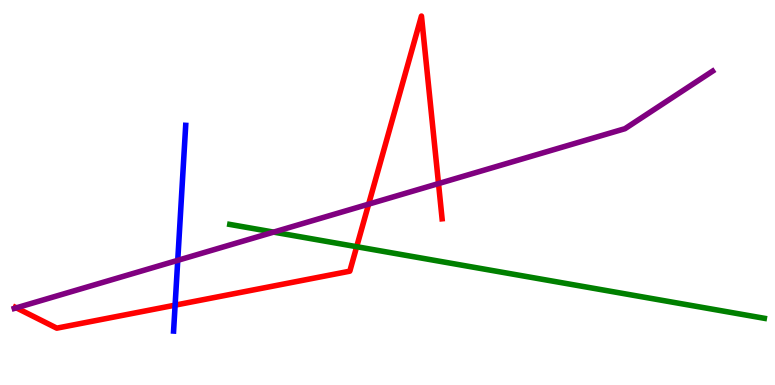[{'lines': ['blue', 'red'], 'intersections': [{'x': 2.26, 'y': 2.07}]}, {'lines': ['green', 'red'], 'intersections': [{'x': 4.6, 'y': 3.59}]}, {'lines': ['purple', 'red'], 'intersections': [{'x': 0.211, 'y': 2.0}, {'x': 4.76, 'y': 4.7}, {'x': 5.66, 'y': 5.23}]}, {'lines': ['blue', 'green'], 'intersections': []}, {'lines': ['blue', 'purple'], 'intersections': [{'x': 2.29, 'y': 3.24}]}, {'lines': ['green', 'purple'], 'intersections': [{'x': 3.53, 'y': 3.97}]}]